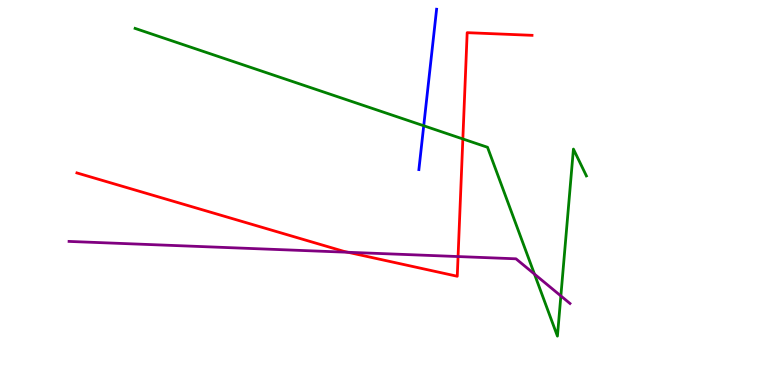[{'lines': ['blue', 'red'], 'intersections': []}, {'lines': ['green', 'red'], 'intersections': [{'x': 5.97, 'y': 6.39}]}, {'lines': ['purple', 'red'], 'intersections': [{'x': 4.49, 'y': 3.45}, {'x': 5.91, 'y': 3.34}]}, {'lines': ['blue', 'green'], 'intersections': [{'x': 5.47, 'y': 6.73}]}, {'lines': ['blue', 'purple'], 'intersections': []}, {'lines': ['green', 'purple'], 'intersections': [{'x': 6.9, 'y': 2.88}, {'x': 7.24, 'y': 2.31}]}]